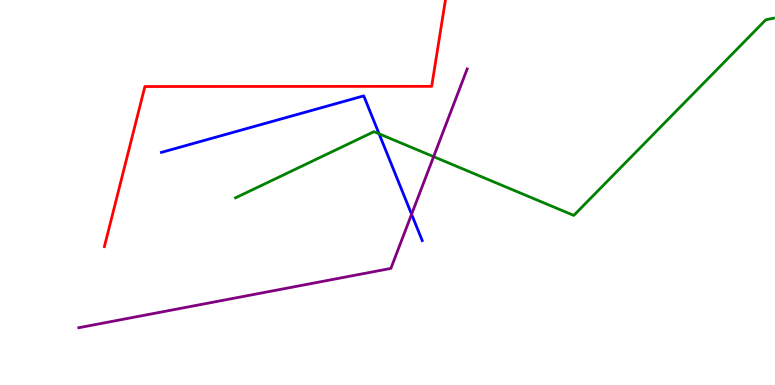[{'lines': ['blue', 'red'], 'intersections': []}, {'lines': ['green', 'red'], 'intersections': []}, {'lines': ['purple', 'red'], 'intersections': []}, {'lines': ['blue', 'green'], 'intersections': [{'x': 4.89, 'y': 6.52}]}, {'lines': ['blue', 'purple'], 'intersections': [{'x': 5.31, 'y': 4.43}]}, {'lines': ['green', 'purple'], 'intersections': [{'x': 5.6, 'y': 5.93}]}]